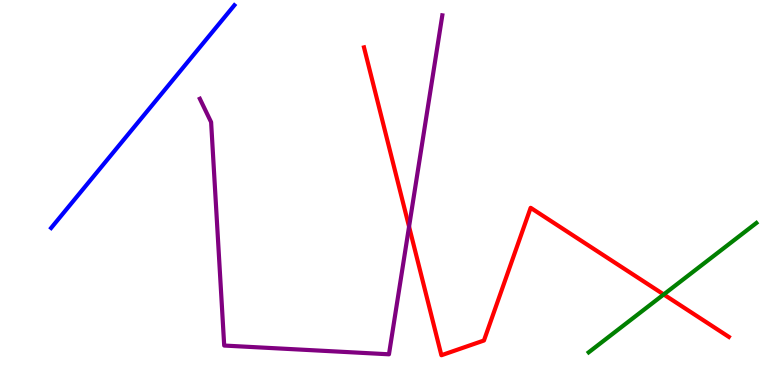[{'lines': ['blue', 'red'], 'intersections': []}, {'lines': ['green', 'red'], 'intersections': [{'x': 8.56, 'y': 2.35}]}, {'lines': ['purple', 'red'], 'intersections': [{'x': 5.28, 'y': 4.11}]}, {'lines': ['blue', 'green'], 'intersections': []}, {'lines': ['blue', 'purple'], 'intersections': []}, {'lines': ['green', 'purple'], 'intersections': []}]